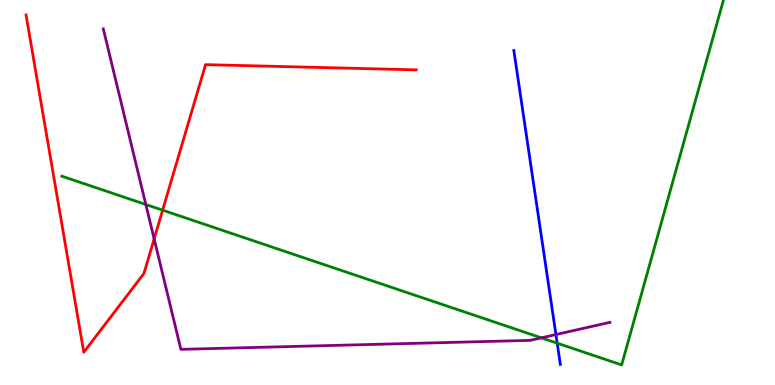[{'lines': ['blue', 'red'], 'intersections': []}, {'lines': ['green', 'red'], 'intersections': [{'x': 2.1, 'y': 4.54}]}, {'lines': ['purple', 'red'], 'intersections': [{'x': 1.99, 'y': 3.8}]}, {'lines': ['blue', 'green'], 'intersections': [{'x': 7.19, 'y': 1.09}]}, {'lines': ['blue', 'purple'], 'intersections': [{'x': 7.17, 'y': 1.31}]}, {'lines': ['green', 'purple'], 'intersections': [{'x': 1.88, 'y': 4.69}, {'x': 6.98, 'y': 1.23}]}]